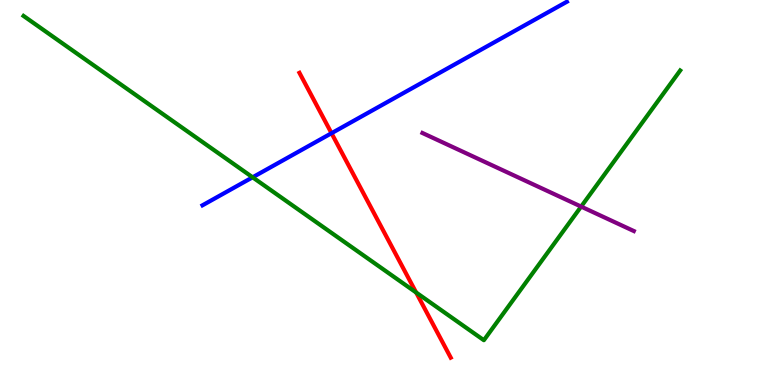[{'lines': ['blue', 'red'], 'intersections': [{'x': 4.28, 'y': 6.54}]}, {'lines': ['green', 'red'], 'intersections': [{'x': 5.37, 'y': 2.4}]}, {'lines': ['purple', 'red'], 'intersections': []}, {'lines': ['blue', 'green'], 'intersections': [{'x': 3.26, 'y': 5.39}]}, {'lines': ['blue', 'purple'], 'intersections': []}, {'lines': ['green', 'purple'], 'intersections': [{'x': 7.5, 'y': 4.63}]}]